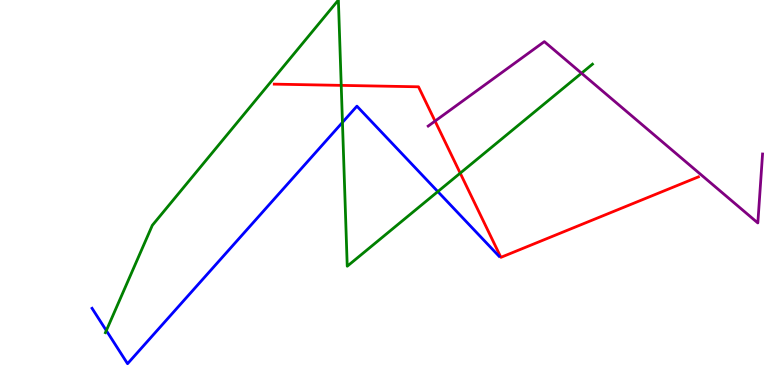[{'lines': ['blue', 'red'], 'intersections': []}, {'lines': ['green', 'red'], 'intersections': [{'x': 4.4, 'y': 7.78}, {'x': 5.94, 'y': 5.5}]}, {'lines': ['purple', 'red'], 'intersections': [{'x': 5.61, 'y': 6.85}]}, {'lines': ['blue', 'green'], 'intersections': [{'x': 1.37, 'y': 1.41}, {'x': 4.42, 'y': 6.82}, {'x': 5.65, 'y': 5.02}]}, {'lines': ['blue', 'purple'], 'intersections': []}, {'lines': ['green', 'purple'], 'intersections': [{'x': 7.5, 'y': 8.1}]}]